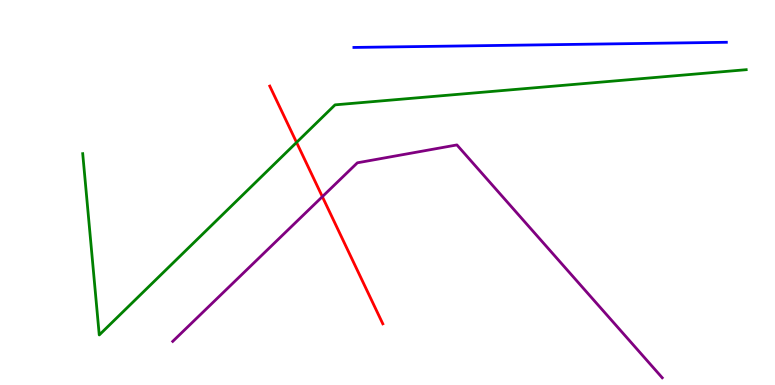[{'lines': ['blue', 'red'], 'intersections': []}, {'lines': ['green', 'red'], 'intersections': [{'x': 3.83, 'y': 6.3}]}, {'lines': ['purple', 'red'], 'intersections': [{'x': 4.16, 'y': 4.89}]}, {'lines': ['blue', 'green'], 'intersections': []}, {'lines': ['blue', 'purple'], 'intersections': []}, {'lines': ['green', 'purple'], 'intersections': []}]